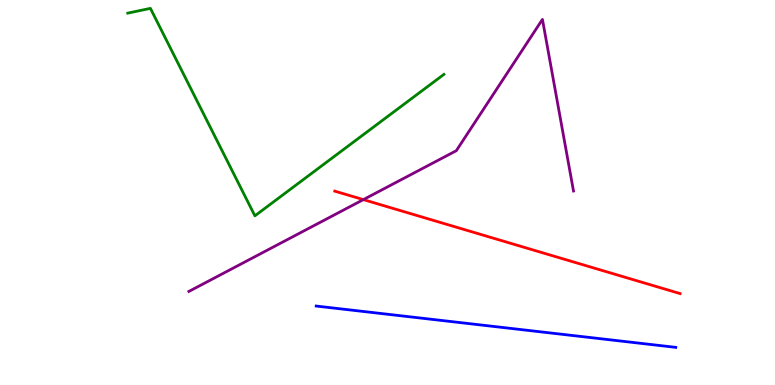[{'lines': ['blue', 'red'], 'intersections': []}, {'lines': ['green', 'red'], 'intersections': []}, {'lines': ['purple', 'red'], 'intersections': [{'x': 4.69, 'y': 4.82}]}, {'lines': ['blue', 'green'], 'intersections': []}, {'lines': ['blue', 'purple'], 'intersections': []}, {'lines': ['green', 'purple'], 'intersections': []}]